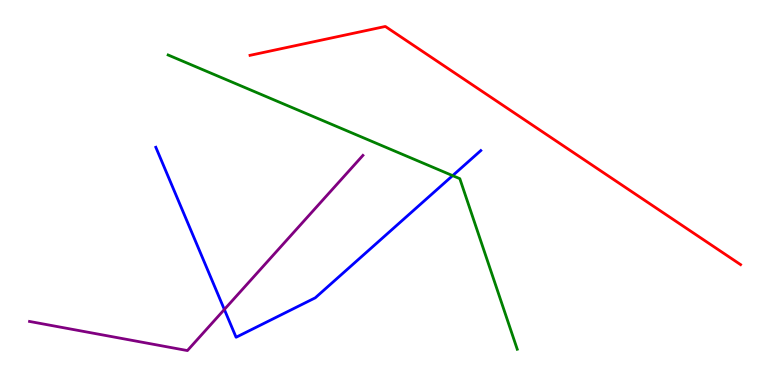[{'lines': ['blue', 'red'], 'intersections': []}, {'lines': ['green', 'red'], 'intersections': []}, {'lines': ['purple', 'red'], 'intersections': []}, {'lines': ['blue', 'green'], 'intersections': [{'x': 5.84, 'y': 5.44}]}, {'lines': ['blue', 'purple'], 'intersections': [{'x': 2.89, 'y': 1.96}]}, {'lines': ['green', 'purple'], 'intersections': []}]